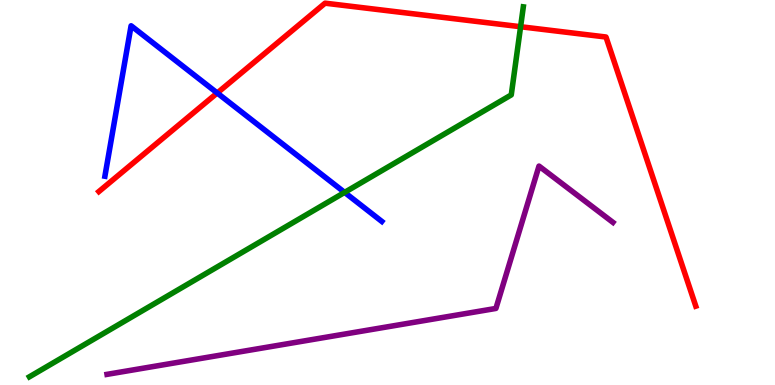[{'lines': ['blue', 'red'], 'intersections': [{'x': 2.8, 'y': 7.58}]}, {'lines': ['green', 'red'], 'intersections': [{'x': 6.72, 'y': 9.31}]}, {'lines': ['purple', 'red'], 'intersections': []}, {'lines': ['blue', 'green'], 'intersections': [{'x': 4.45, 'y': 5.0}]}, {'lines': ['blue', 'purple'], 'intersections': []}, {'lines': ['green', 'purple'], 'intersections': []}]